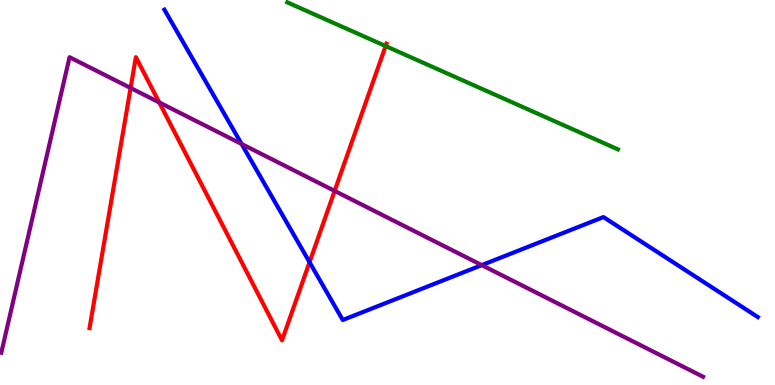[{'lines': ['blue', 'red'], 'intersections': [{'x': 3.99, 'y': 3.19}]}, {'lines': ['green', 'red'], 'intersections': [{'x': 4.98, 'y': 8.8}]}, {'lines': ['purple', 'red'], 'intersections': [{'x': 1.69, 'y': 7.71}, {'x': 2.05, 'y': 7.34}, {'x': 4.32, 'y': 5.04}]}, {'lines': ['blue', 'green'], 'intersections': []}, {'lines': ['blue', 'purple'], 'intersections': [{'x': 3.12, 'y': 6.26}, {'x': 6.22, 'y': 3.11}]}, {'lines': ['green', 'purple'], 'intersections': []}]